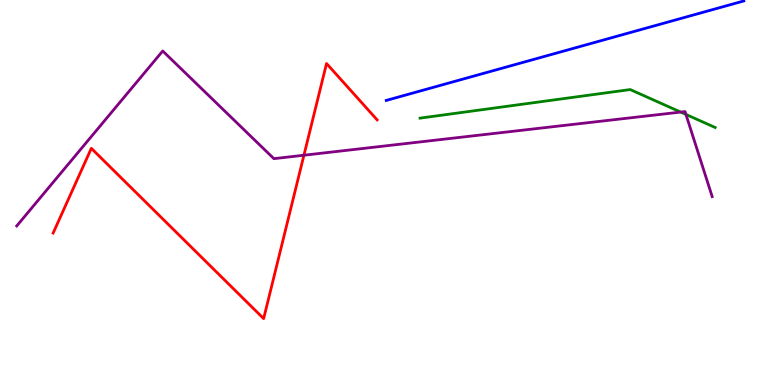[{'lines': ['blue', 'red'], 'intersections': []}, {'lines': ['green', 'red'], 'intersections': []}, {'lines': ['purple', 'red'], 'intersections': [{'x': 3.92, 'y': 5.97}]}, {'lines': ['blue', 'green'], 'intersections': []}, {'lines': ['blue', 'purple'], 'intersections': []}, {'lines': ['green', 'purple'], 'intersections': [{'x': 8.78, 'y': 7.09}, {'x': 8.85, 'y': 7.03}]}]